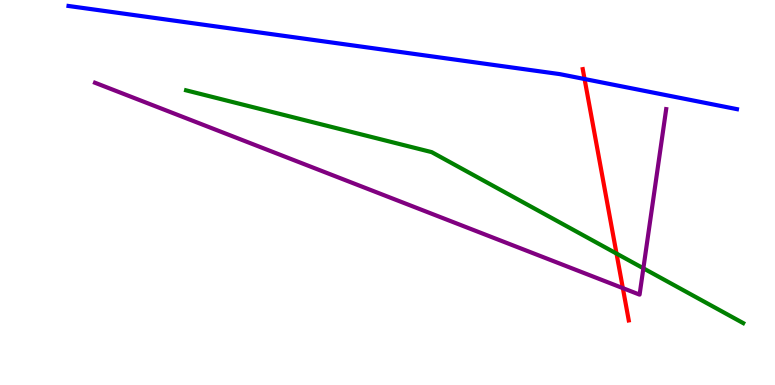[{'lines': ['blue', 'red'], 'intersections': [{'x': 7.54, 'y': 7.95}]}, {'lines': ['green', 'red'], 'intersections': [{'x': 7.96, 'y': 3.41}]}, {'lines': ['purple', 'red'], 'intersections': [{'x': 8.04, 'y': 2.52}]}, {'lines': ['blue', 'green'], 'intersections': []}, {'lines': ['blue', 'purple'], 'intersections': []}, {'lines': ['green', 'purple'], 'intersections': [{'x': 8.3, 'y': 3.03}]}]